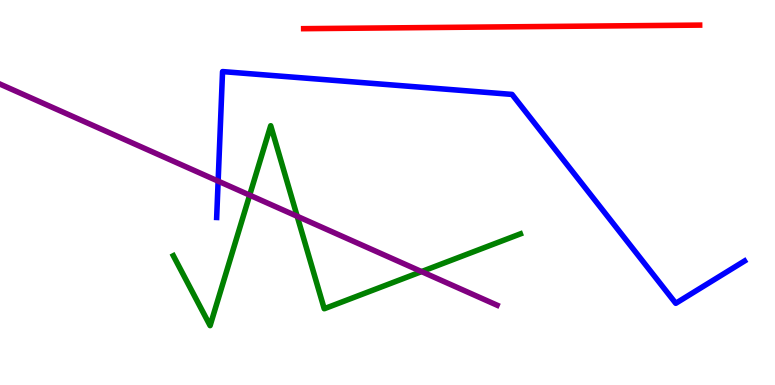[{'lines': ['blue', 'red'], 'intersections': []}, {'lines': ['green', 'red'], 'intersections': []}, {'lines': ['purple', 'red'], 'intersections': []}, {'lines': ['blue', 'green'], 'intersections': []}, {'lines': ['blue', 'purple'], 'intersections': [{'x': 2.81, 'y': 5.3}]}, {'lines': ['green', 'purple'], 'intersections': [{'x': 3.22, 'y': 4.93}, {'x': 3.83, 'y': 4.38}, {'x': 5.44, 'y': 2.95}]}]